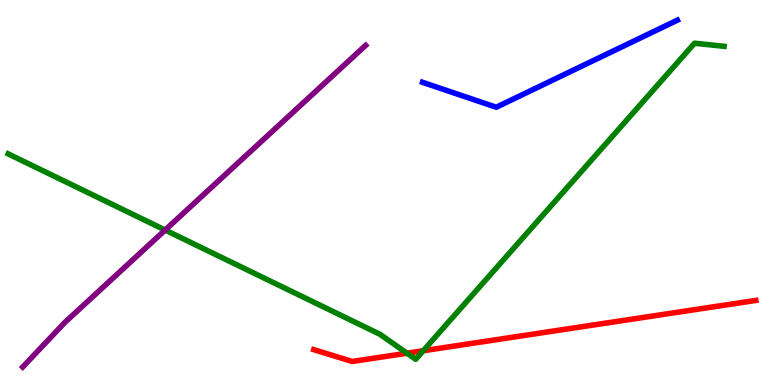[{'lines': ['blue', 'red'], 'intersections': []}, {'lines': ['green', 'red'], 'intersections': [{'x': 5.25, 'y': 0.826}, {'x': 5.46, 'y': 0.89}]}, {'lines': ['purple', 'red'], 'intersections': []}, {'lines': ['blue', 'green'], 'intersections': []}, {'lines': ['blue', 'purple'], 'intersections': []}, {'lines': ['green', 'purple'], 'intersections': [{'x': 2.13, 'y': 4.02}]}]